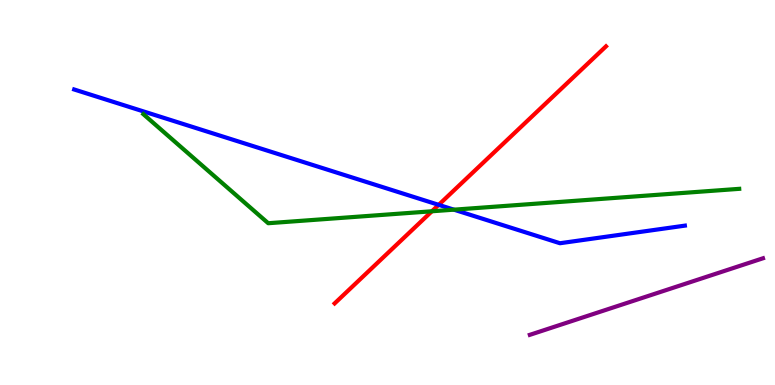[{'lines': ['blue', 'red'], 'intersections': [{'x': 5.66, 'y': 4.68}]}, {'lines': ['green', 'red'], 'intersections': [{'x': 5.57, 'y': 4.51}]}, {'lines': ['purple', 'red'], 'intersections': []}, {'lines': ['blue', 'green'], 'intersections': [{'x': 5.86, 'y': 4.55}]}, {'lines': ['blue', 'purple'], 'intersections': []}, {'lines': ['green', 'purple'], 'intersections': []}]